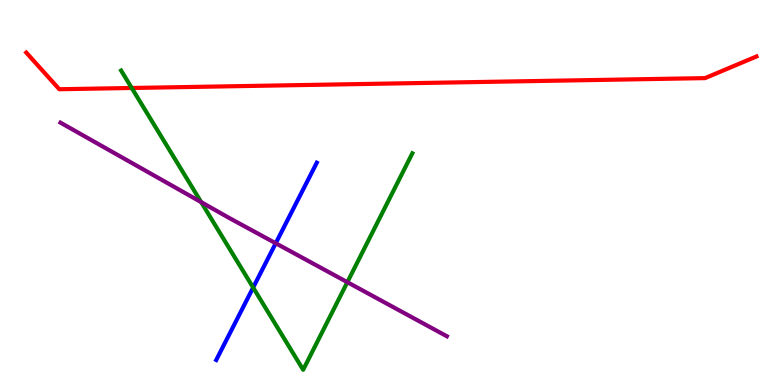[{'lines': ['blue', 'red'], 'intersections': []}, {'lines': ['green', 'red'], 'intersections': [{'x': 1.7, 'y': 7.71}]}, {'lines': ['purple', 'red'], 'intersections': []}, {'lines': ['blue', 'green'], 'intersections': [{'x': 3.27, 'y': 2.53}]}, {'lines': ['blue', 'purple'], 'intersections': [{'x': 3.56, 'y': 3.68}]}, {'lines': ['green', 'purple'], 'intersections': [{'x': 2.6, 'y': 4.75}, {'x': 4.48, 'y': 2.67}]}]